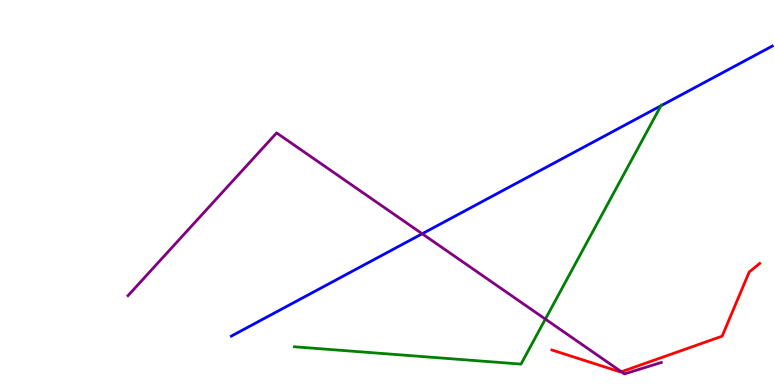[{'lines': ['blue', 'red'], 'intersections': []}, {'lines': ['green', 'red'], 'intersections': []}, {'lines': ['purple', 'red'], 'intersections': [{'x': 8.02, 'y': 0.344}]}, {'lines': ['blue', 'green'], 'intersections': [{'x': 8.53, 'y': 7.25}]}, {'lines': ['blue', 'purple'], 'intersections': [{'x': 5.45, 'y': 3.93}]}, {'lines': ['green', 'purple'], 'intersections': [{'x': 7.04, 'y': 1.71}]}]